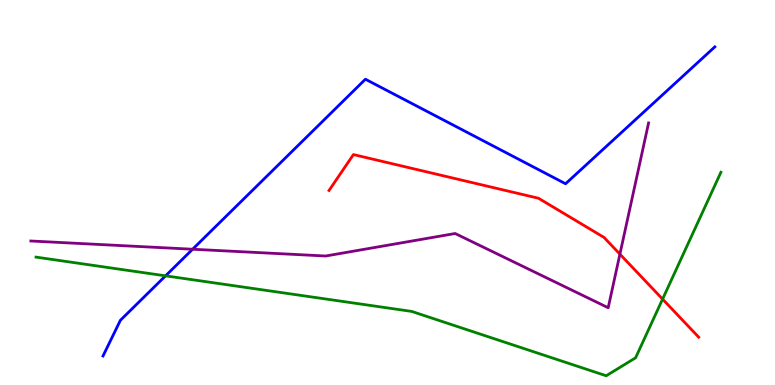[{'lines': ['blue', 'red'], 'intersections': []}, {'lines': ['green', 'red'], 'intersections': [{'x': 8.55, 'y': 2.23}]}, {'lines': ['purple', 'red'], 'intersections': [{'x': 8.0, 'y': 3.4}]}, {'lines': ['blue', 'green'], 'intersections': [{'x': 2.14, 'y': 2.84}]}, {'lines': ['blue', 'purple'], 'intersections': [{'x': 2.49, 'y': 3.53}]}, {'lines': ['green', 'purple'], 'intersections': []}]